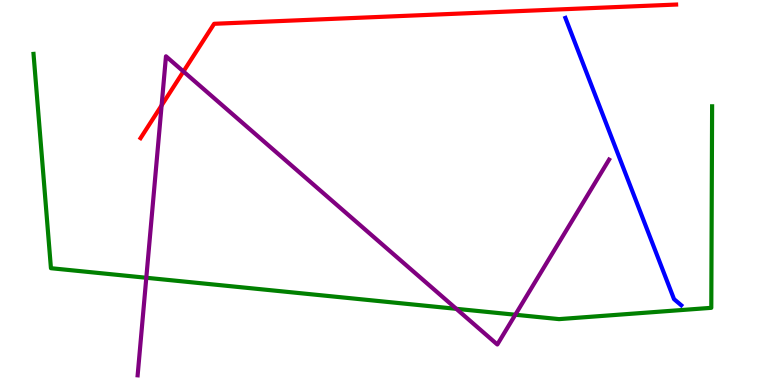[{'lines': ['blue', 'red'], 'intersections': []}, {'lines': ['green', 'red'], 'intersections': []}, {'lines': ['purple', 'red'], 'intersections': [{'x': 2.09, 'y': 7.26}, {'x': 2.37, 'y': 8.14}]}, {'lines': ['blue', 'green'], 'intersections': []}, {'lines': ['blue', 'purple'], 'intersections': []}, {'lines': ['green', 'purple'], 'intersections': [{'x': 1.89, 'y': 2.79}, {'x': 5.89, 'y': 1.98}, {'x': 6.65, 'y': 1.83}]}]